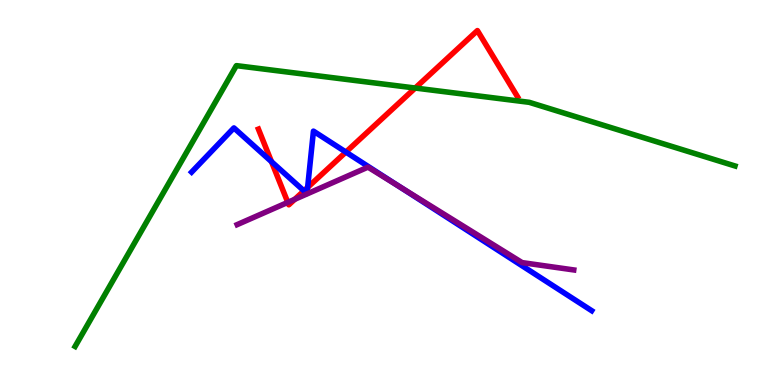[{'lines': ['blue', 'red'], 'intersections': [{'x': 3.5, 'y': 5.8}, {'x': 3.92, 'y': 5.04}, {'x': 3.97, 'y': 5.13}, {'x': 4.46, 'y': 6.05}]}, {'lines': ['green', 'red'], 'intersections': [{'x': 5.36, 'y': 7.71}]}, {'lines': ['purple', 'red'], 'intersections': [{'x': 3.71, 'y': 4.74}, {'x': 3.8, 'y': 4.82}]}, {'lines': ['blue', 'green'], 'intersections': []}, {'lines': ['blue', 'purple'], 'intersections': [{'x': 5.15, 'y': 5.16}]}, {'lines': ['green', 'purple'], 'intersections': []}]